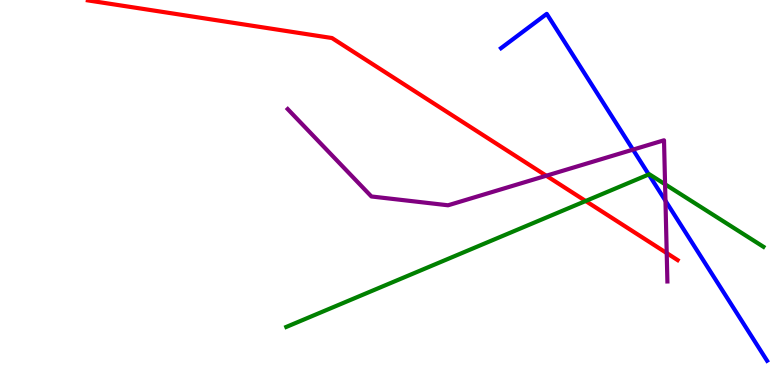[{'lines': ['blue', 'red'], 'intersections': []}, {'lines': ['green', 'red'], 'intersections': [{'x': 7.56, 'y': 4.78}]}, {'lines': ['purple', 'red'], 'intersections': [{'x': 7.05, 'y': 5.44}, {'x': 8.6, 'y': 3.43}]}, {'lines': ['blue', 'green'], 'intersections': [{'x': 8.37, 'y': 5.47}]}, {'lines': ['blue', 'purple'], 'intersections': [{'x': 8.17, 'y': 6.11}, {'x': 8.59, 'y': 4.79}]}, {'lines': ['green', 'purple'], 'intersections': [{'x': 8.58, 'y': 5.21}]}]